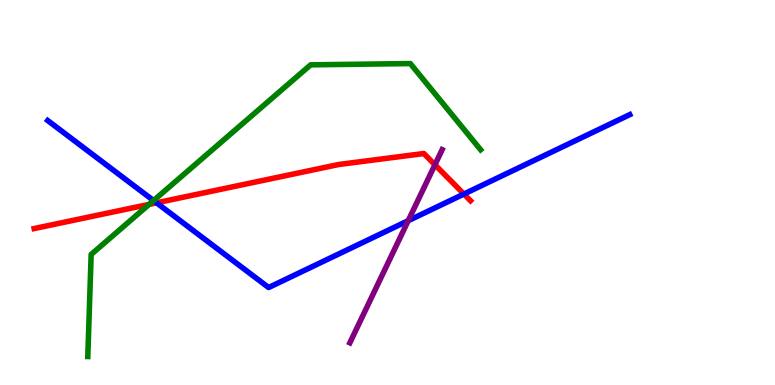[{'lines': ['blue', 'red'], 'intersections': [{'x': 2.02, 'y': 4.73}, {'x': 5.99, 'y': 4.96}]}, {'lines': ['green', 'red'], 'intersections': [{'x': 1.92, 'y': 4.69}]}, {'lines': ['purple', 'red'], 'intersections': [{'x': 5.61, 'y': 5.72}]}, {'lines': ['blue', 'green'], 'intersections': [{'x': 1.98, 'y': 4.79}]}, {'lines': ['blue', 'purple'], 'intersections': [{'x': 5.27, 'y': 4.27}]}, {'lines': ['green', 'purple'], 'intersections': []}]